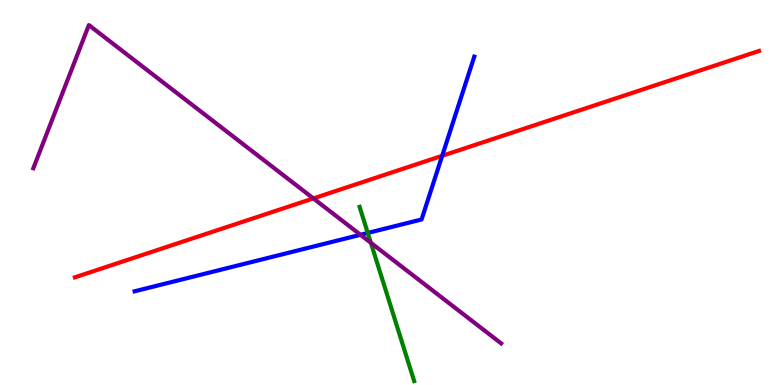[{'lines': ['blue', 'red'], 'intersections': [{'x': 5.71, 'y': 5.95}]}, {'lines': ['green', 'red'], 'intersections': []}, {'lines': ['purple', 'red'], 'intersections': [{'x': 4.04, 'y': 4.85}]}, {'lines': ['blue', 'green'], 'intersections': [{'x': 4.75, 'y': 3.95}]}, {'lines': ['blue', 'purple'], 'intersections': [{'x': 4.65, 'y': 3.9}]}, {'lines': ['green', 'purple'], 'intersections': [{'x': 4.79, 'y': 3.69}]}]